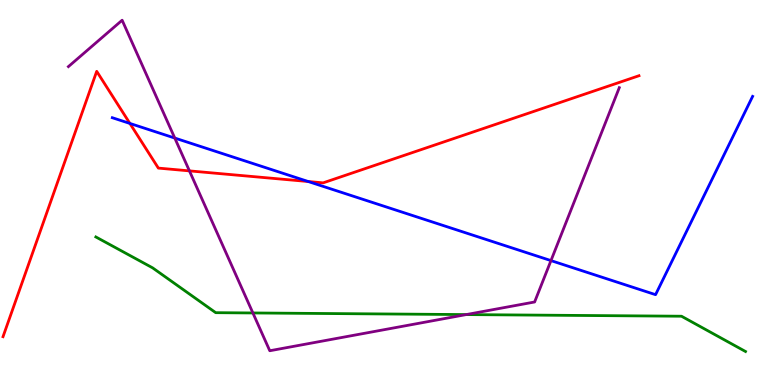[{'lines': ['blue', 'red'], 'intersections': [{'x': 1.68, 'y': 6.79}, {'x': 3.98, 'y': 5.29}]}, {'lines': ['green', 'red'], 'intersections': []}, {'lines': ['purple', 'red'], 'intersections': [{'x': 2.44, 'y': 5.56}]}, {'lines': ['blue', 'green'], 'intersections': []}, {'lines': ['blue', 'purple'], 'intersections': [{'x': 2.26, 'y': 6.41}, {'x': 7.11, 'y': 3.23}]}, {'lines': ['green', 'purple'], 'intersections': [{'x': 3.26, 'y': 1.87}, {'x': 6.02, 'y': 1.83}]}]